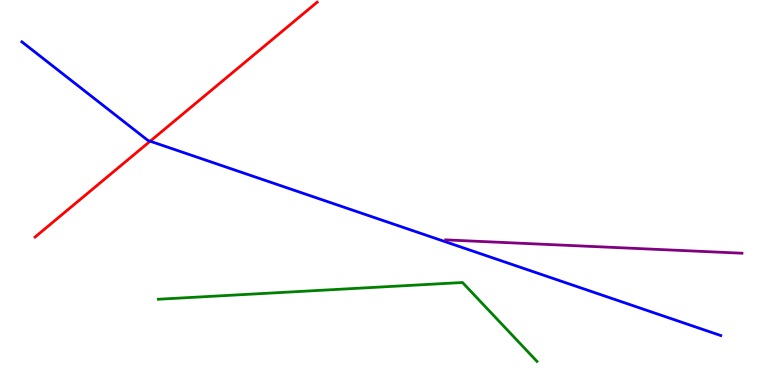[{'lines': ['blue', 'red'], 'intersections': [{'x': 1.94, 'y': 6.33}]}, {'lines': ['green', 'red'], 'intersections': []}, {'lines': ['purple', 'red'], 'intersections': []}, {'lines': ['blue', 'green'], 'intersections': []}, {'lines': ['blue', 'purple'], 'intersections': []}, {'lines': ['green', 'purple'], 'intersections': []}]